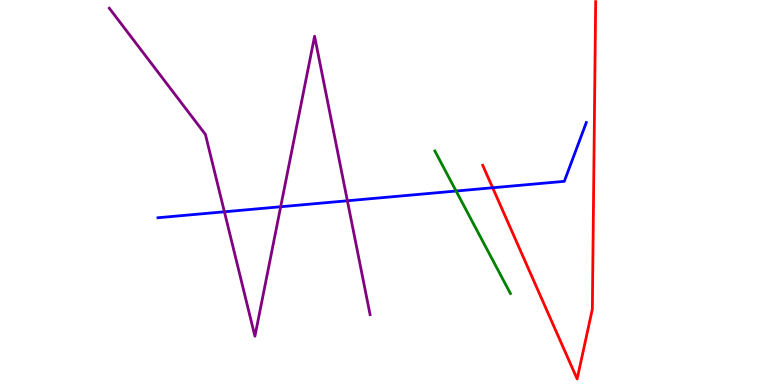[{'lines': ['blue', 'red'], 'intersections': [{'x': 6.36, 'y': 5.12}]}, {'lines': ['green', 'red'], 'intersections': []}, {'lines': ['purple', 'red'], 'intersections': []}, {'lines': ['blue', 'green'], 'intersections': [{'x': 5.89, 'y': 5.04}]}, {'lines': ['blue', 'purple'], 'intersections': [{'x': 2.9, 'y': 4.5}, {'x': 3.62, 'y': 4.63}, {'x': 4.48, 'y': 4.79}]}, {'lines': ['green', 'purple'], 'intersections': []}]